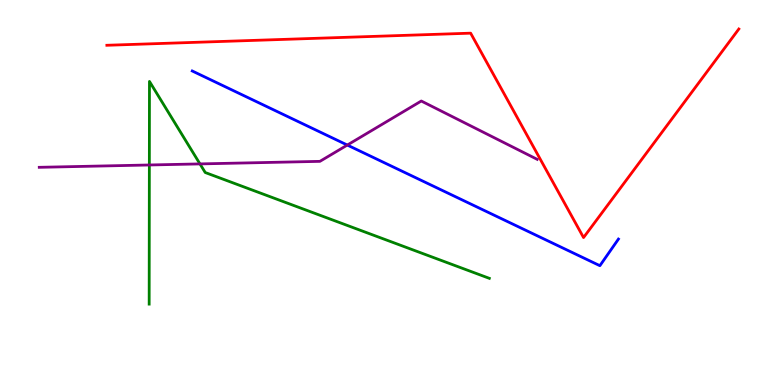[{'lines': ['blue', 'red'], 'intersections': []}, {'lines': ['green', 'red'], 'intersections': []}, {'lines': ['purple', 'red'], 'intersections': []}, {'lines': ['blue', 'green'], 'intersections': []}, {'lines': ['blue', 'purple'], 'intersections': [{'x': 4.48, 'y': 6.23}]}, {'lines': ['green', 'purple'], 'intersections': [{'x': 1.93, 'y': 5.71}, {'x': 2.58, 'y': 5.74}]}]